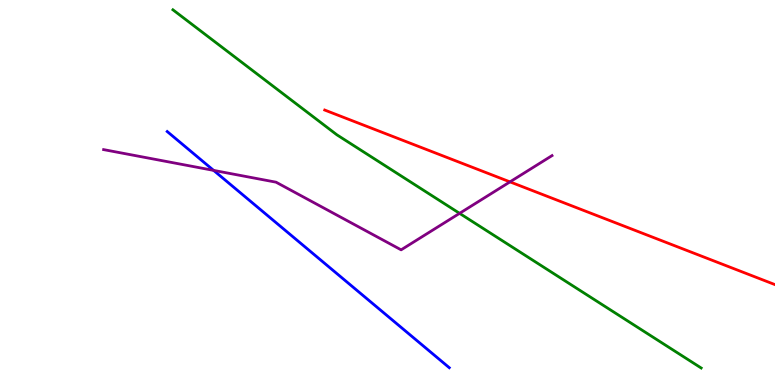[{'lines': ['blue', 'red'], 'intersections': []}, {'lines': ['green', 'red'], 'intersections': []}, {'lines': ['purple', 'red'], 'intersections': [{'x': 6.58, 'y': 5.28}]}, {'lines': ['blue', 'green'], 'intersections': []}, {'lines': ['blue', 'purple'], 'intersections': [{'x': 2.76, 'y': 5.57}]}, {'lines': ['green', 'purple'], 'intersections': [{'x': 5.93, 'y': 4.46}]}]